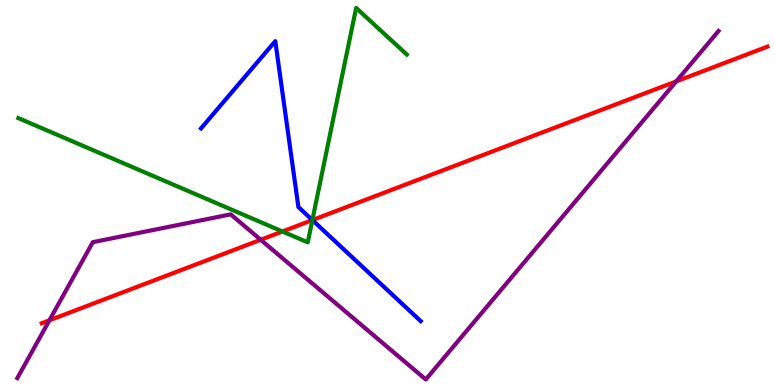[{'lines': ['blue', 'red'], 'intersections': [{'x': 4.03, 'y': 4.28}]}, {'lines': ['green', 'red'], 'intersections': [{'x': 3.64, 'y': 3.99}, {'x': 4.03, 'y': 4.28}]}, {'lines': ['purple', 'red'], 'intersections': [{'x': 0.638, 'y': 1.68}, {'x': 3.36, 'y': 3.77}, {'x': 8.73, 'y': 7.89}]}, {'lines': ['blue', 'green'], 'intersections': [{'x': 4.03, 'y': 4.28}]}, {'lines': ['blue', 'purple'], 'intersections': []}, {'lines': ['green', 'purple'], 'intersections': []}]